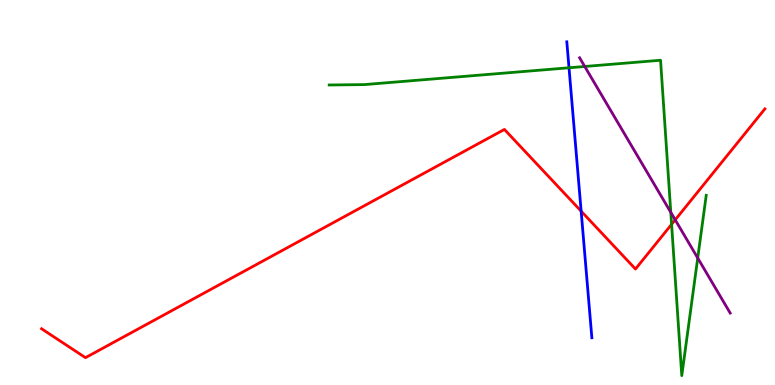[{'lines': ['blue', 'red'], 'intersections': [{'x': 7.5, 'y': 4.52}]}, {'lines': ['green', 'red'], 'intersections': [{'x': 8.67, 'y': 4.17}]}, {'lines': ['purple', 'red'], 'intersections': [{'x': 8.71, 'y': 4.29}]}, {'lines': ['blue', 'green'], 'intersections': [{'x': 7.34, 'y': 8.24}]}, {'lines': ['blue', 'purple'], 'intersections': []}, {'lines': ['green', 'purple'], 'intersections': [{'x': 7.55, 'y': 8.27}, {'x': 8.66, 'y': 4.48}, {'x': 9.0, 'y': 3.3}]}]